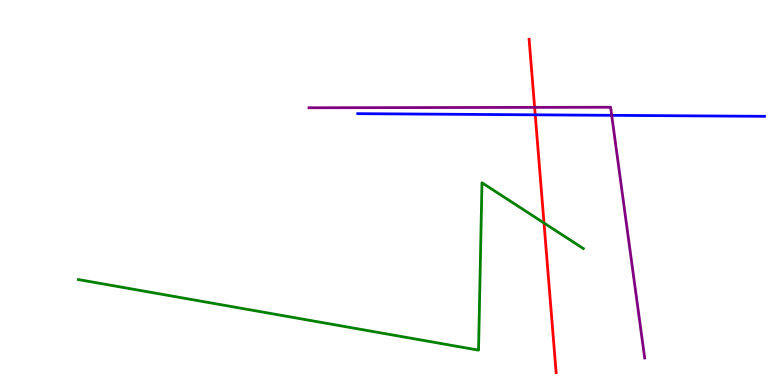[{'lines': ['blue', 'red'], 'intersections': [{'x': 6.91, 'y': 7.02}]}, {'lines': ['green', 'red'], 'intersections': [{'x': 7.02, 'y': 4.21}]}, {'lines': ['purple', 'red'], 'intersections': [{'x': 6.9, 'y': 7.21}]}, {'lines': ['blue', 'green'], 'intersections': []}, {'lines': ['blue', 'purple'], 'intersections': [{'x': 7.89, 'y': 7.0}]}, {'lines': ['green', 'purple'], 'intersections': []}]